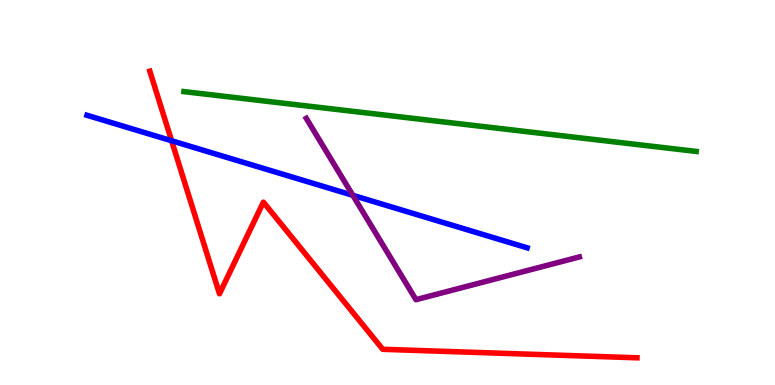[{'lines': ['blue', 'red'], 'intersections': [{'x': 2.21, 'y': 6.34}]}, {'lines': ['green', 'red'], 'intersections': []}, {'lines': ['purple', 'red'], 'intersections': []}, {'lines': ['blue', 'green'], 'intersections': []}, {'lines': ['blue', 'purple'], 'intersections': [{'x': 4.55, 'y': 4.93}]}, {'lines': ['green', 'purple'], 'intersections': []}]